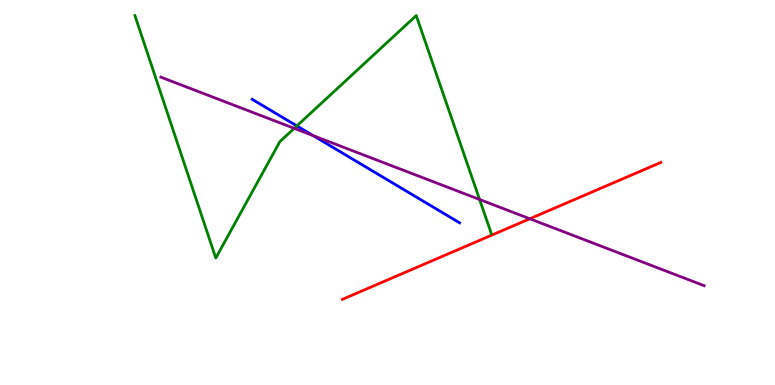[{'lines': ['blue', 'red'], 'intersections': []}, {'lines': ['green', 'red'], 'intersections': []}, {'lines': ['purple', 'red'], 'intersections': [{'x': 6.84, 'y': 4.32}]}, {'lines': ['blue', 'green'], 'intersections': [{'x': 3.83, 'y': 6.73}]}, {'lines': ['blue', 'purple'], 'intersections': [{'x': 4.04, 'y': 6.48}]}, {'lines': ['green', 'purple'], 'intersections': [{'x': 3.8, 'y': 6.67}, {'x': 6.19, 'y': 4.82}]}]